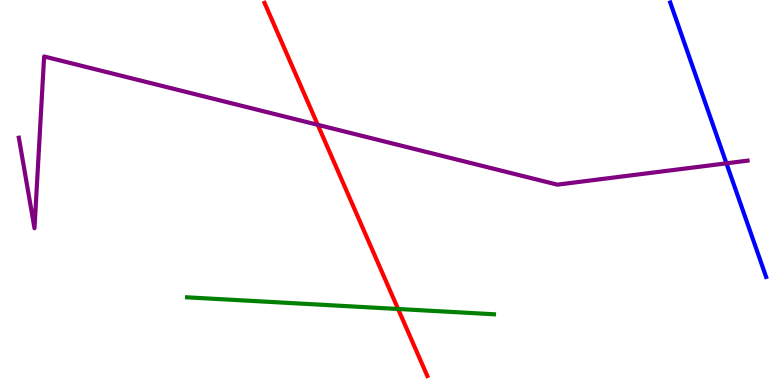[{'lines': ['blue', 'red'], 'intersections': []}, {'lines': ['green', 'red'], 'intersections': [{'x': 5.14, 'y': 1.97}]}, {'lines': ['purple', 'red'], 'intersections': [{'x': 4.1, 'y': 6.76}]}, {'lines': ['blue', 'green'], 'intersections': []}, {'lines': ['blue', 'purple'], 'intersections': [{'x': 9.37, 'y': 5.76}]}, {'lines': ['green', 'purple'], 'intersections': []}]